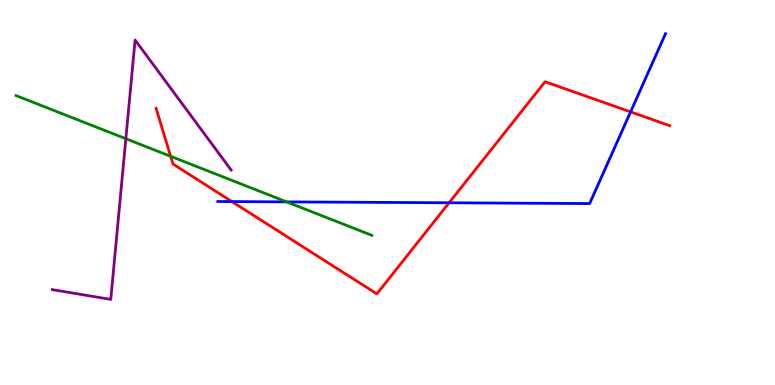[{'lines': ['blue', 'red'], 'intersections': [{'x': 2.99, 'y': 4.76}, {'x': 5.79, 'y': 4.73}, {'x': 8.14, 'y': 7.09}]}, {'lines': ['green', 'red'], 'intersections': [{'x': 2.2, 'y': 5.94}]}, {'lines': ['purple', 'red'], 'intersections': []}, {'lines': ['blue', 'green'], 'intersections': [{'x': 3.7, 'y': 4.76}]}, {'lines': ['blue', 'purple'], 'intersections': []}, {'lines': ['green', 'purple'], 'intersections': [{'x': 1.62, 'y': 6.4}]}]